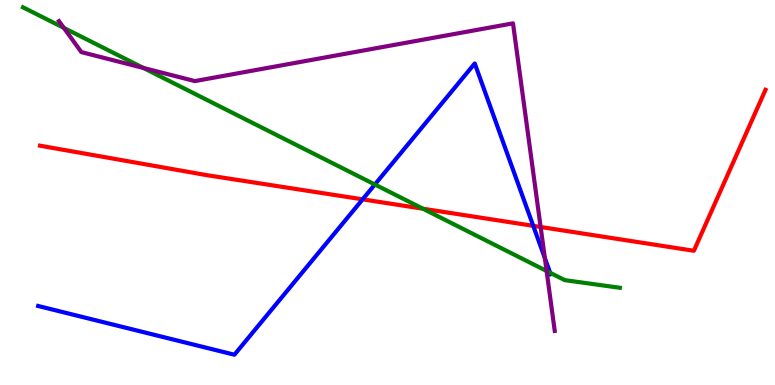[{'lines': ['blue', 'red'], 'intersections': [{'x': 4.68, 'y': 4.82}, {'x': 6.88, 'y': 4.13}]}, {'lines': ['green', 'red'], 'intersections': [{'x': 5.46, 'y': 4.58}]}, {'lines': ['purple', 'red'], 'intersections': [{'x': 6.98, 'y': 4.1}]}, {'lines': ['blue', 'green'], 'intersections': [{'x': 4.84, 'y': 5.21}, {'x': 7.1, 'y': 2.91}]}, {'lines': ['blue', 'purple'], 'intersections': [{'x': 7.03, 'y': 3.3}]}, {'lines': ['green', 'purple'], 'intersections': [{'x': 0.824, 'y': 9.28}, {'x': 1.85, 'y': 8.23}, {'x': 7.05, 'y': 2.96}]}]